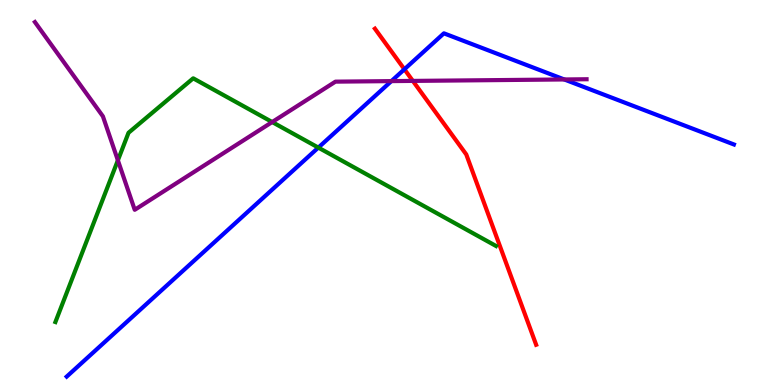[{'lines': ['blue', 'red'], 'intersections': [{'x': 5.22, 'y': 8.2}]}, {'lines': ['green', 'red'], 'intersections': []}, {'lines': ['purple', 'red'], 'intersections': [{'x': 5.33, 'y': 7.9}]}, {'lines': ['blue', 'green'], 'intersections': [{'x': 4.11, 'y': 6.17}]}, {'lines': ['blue', 'purple'], 'intersections': [{'x': 5.05, 'y': 7.89}, {'x': 7.28, 'y': 7.94}]}, {'lines': ['green', 'purple'], 'intersections': [{'x': 1.52, 'y': 5.84}, {'x': 3.51, 'y': 6.83}]}]